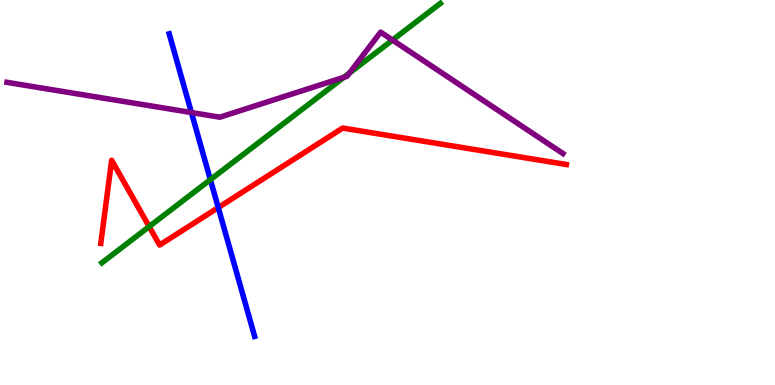[{'lines': ['blue', 'red'], 'intersections': [{'x': 2.82, 'y': 4.61}]}, {'lines': ['green', 'red'], 'intersections': [{'x': 1.92, 'y': 4.11}]}, {'lines': ['purple', 'red'], 'intersections': []}, {'lines': ['blue', 'green'], 'intersections': [{'x': 2.71, 'y': 5.33}]}, {'lines': ['blue', 'purple'], 'intersections': [{'x': 2.47, 'y': 7.08}]}, {'lines': ['green', 'purple'], 'intersections': [{'x': 4.44, 'y': 7.99}, {'x': 4.51, 'y': 8.1}, {'x': 5.06, 'y': 8.96}]}]